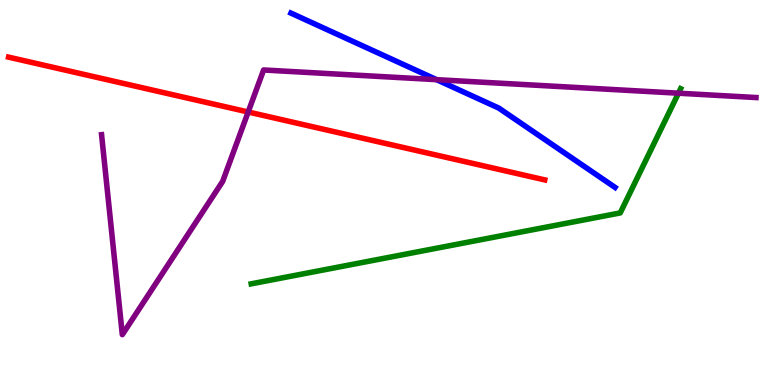[{'lines': ['blue', 'red'], 'intersections': []}, {'lines': ['green', 'red'], 'intersections': []}, {'lines': ['purple', 'red'], 'intersections': [{'x': 3.2, 'y': 7.09}]}, {'lines': ['blue', 'green'], 'intersections': []}, {'lines': ['blue', 'purple'], 'intersections': [{'x': 5.63, 'y': 7.93}]}, {'lines': ['green', 'purple'], 'intersections': [{'x': 8.75, 'y': 7.58}]}]